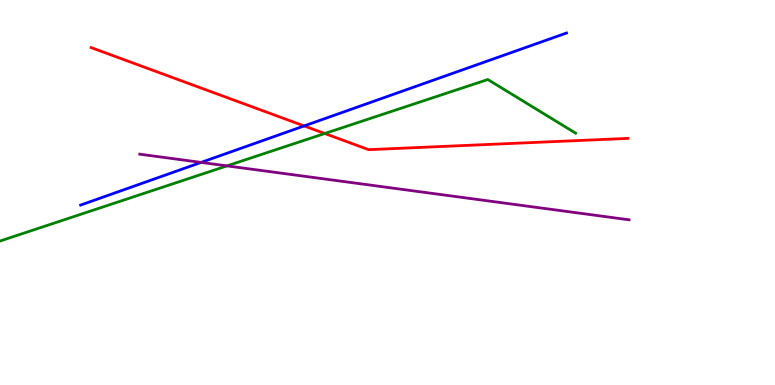[{'lines': ['blue', 'red'], 'intersections': [{'x': 3.92, 'y': 6.73}]}, {'lines': ['green', 'red'], 'intersections': [{'x': 4.19, 'y': 6.53}]}, {'lines': ['purple', 'red'], 'intersections': []}, {'lines': ['blue', 'green'], 'intersections': []}, {'lines': ['blue', 'purple'], 'intersections': [{'x': 2.6, 'y': 5.78}]}, {'lines': ['green', 'purple'], 'intersections': [{'x': 2.93, 'y': 5.69}]}]